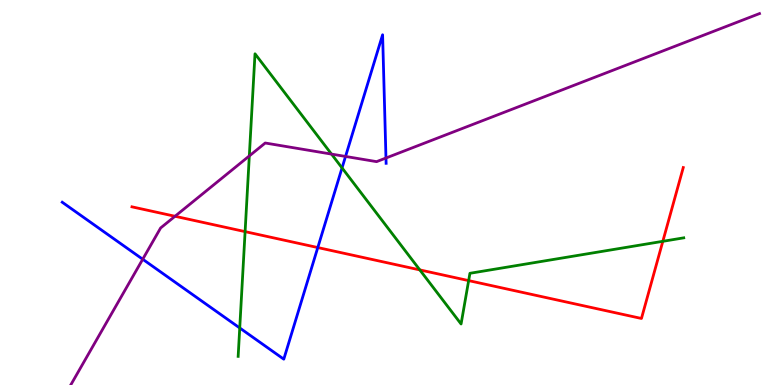[{'lines': ['blue', 'red'], 'intersections': [{'x': 4.1, 'y': 3.57}]}, {'lines': ['green', 'red'], 'intersections': [{'x': 3.16, 'y': 3.98}, {'x': 5.42, 'y': 2.99}, {'x': 6.05, 'y': 2.71}, {'x': 8.55, 'y': 3.73}]}, {'lines': ['purple', 'red'], 'intersections': [{'x': 2.26, 'y': 4.38}]}, {'lines': ['blue', 'green'], 'intersections': [{'x': 3.09, 'y': 1.48}, {'x': 4.41, 'y': 5.64}]}, {'lines': ['blue', 'purple'], 'intersections': [{'x': 1.84, 'y': 3.27}, {'x': 4.46, 'y': 5.94}, {'x': 4.98, 'y': 5.9}]}, {'lines': ['green', 'purple'], 'intersections': [{'x': 3.22, 'y': 5.95}, {'x': 4.28, 'y': 6.0}]}]